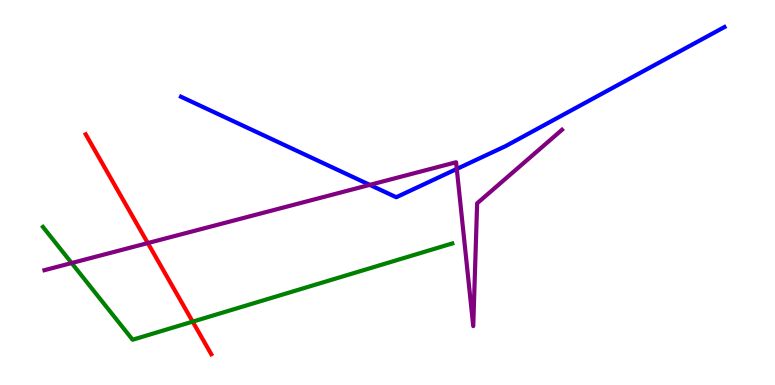[{'lines': ['blue', 'red'], 'intersections': []}, {'lines': ['green', 'red'], 'intersections': [{'x': 2.49, 'y': 1.65}]}, {'lines': ['purple', 'red'], 'intersections': [{'x': 1.91, 'y': 3.69}]}, {'lines': ['blue', 'green'], 'intersections': []}, {'lines': ['blue', 'purple'], 'intersections': [{'x': 4.77, 'y': 5.2}, {'x': 5.89, 'y': 5.61}]}, {'lines': ['green', 'purple'], 'intersections': [{'x': 0.924, 'y': 3.17}]}]